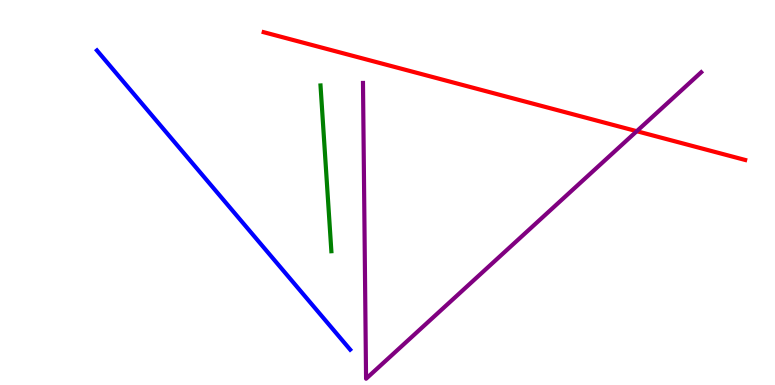[{'lines': ['blue', 'red'], 'intersections': []}, {'lines': ['green', 'red'], 'intersections': []}, {'lines': ['purple', 'red'], 'intersections': [{'x': 8.22, 'y': 6.59}]}, {'lines': ['blue', 'green'], 'intersections': []}, {'lines': ['blue', 'purple'], 'intersections': []}, {'lines': ['green', 'purple'], 'intersections': []}]